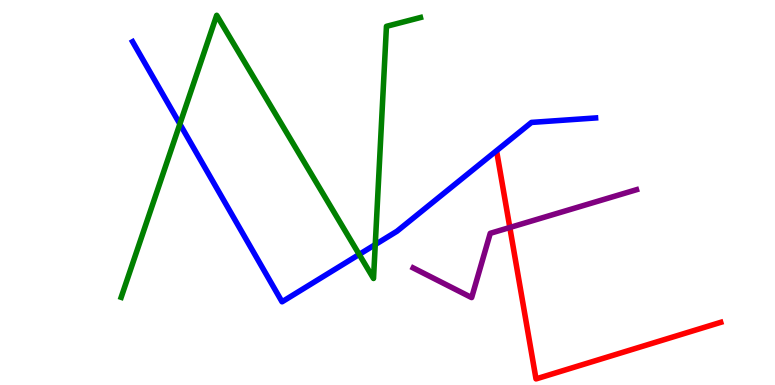[{'lines': ['blue', 'red'], 'intersections': []}, {'lines': ['green', 'red'], 'intersections': []}, {'lines': ['purple', 'red'], 'intersections': [{'x': 6.58, 'y': 4.09}]}, {'lines': ['blue', 'green'], 'intersections': [{'x': 2.32, 'y': 6.78}, {'x': 4.63, 'y': 3.39}, {'x': 4.84, 'y': 3.65}]}, {'lines': ['blue', 'purple'], 'intersections': []}, {'lines': ['green', 'purple'], 'intersections': []}]